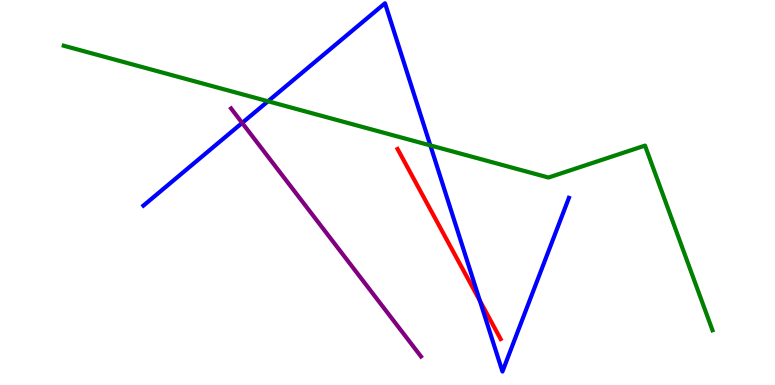[{'lines': ['blue', 'red'], 'intersections': [{'x': 6.19, 'y': 2.19}]}, {'lines': ['green', 'red'], 'intersections': []}, {'lines': ['purple', 'red'], 'intersections': []}, {'lines': ['blue', 'green'], 'intersections': [{'x': 3.46, 'y': 7.37}, {'x': 5.55, 'y': 6.22}]}, {'lines': ['blue', 'purple'], 'intersections': [{'x': 3.12, 'y': 6.81}]}, {'lines': ['green', 'purple'], 'intersections': []}]